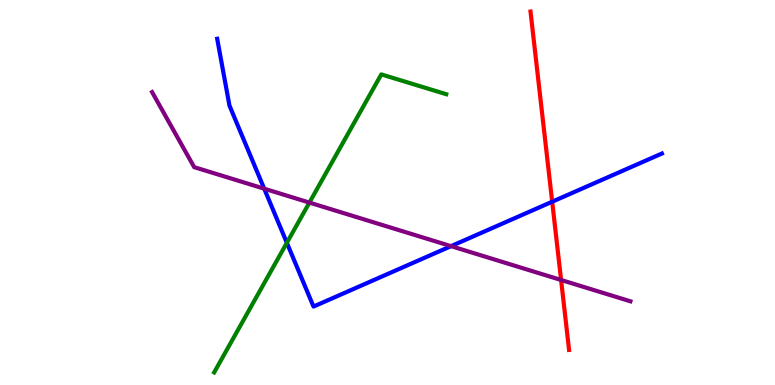[{'lines': ['blue', 'red'], 'intersections': [{'x': 7.12, 'y': 4.76}]}, {'lines': ['green', 'red'], 'intersections': []}, {'lines': ['purple', 'red'], 'intersections': [{'x': 7.24, 'y': 2.73}]}, {'lines': ['blue', 'green'], 'intersections': [{'x': 3.7, 'y': 3.69}]}, {'lines': ['blue', 'purple'], 'intersections': [{'x': 3.41, 'y': 5.1}, {'x': 5.82, 'y': 3.61}]}, {'lines': ['green', 'purple'], 'intersections': [{'x': 3.99, 'y': 4.74}]}]